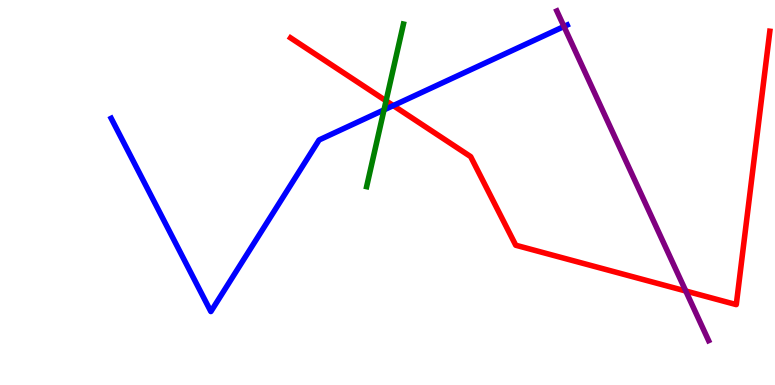[{'lines': ['blue', 'red'], 'intersections': [{'x': 5.07, 'y': 7.26}]}, {'lines': ['green', 'red'], 'intersections': [{'x': 4.98, 'y': 7.38}]}, {'lines': ['purple', 'red'], 'intersections': [{'x': 8.85, 'y': 2.44}]}, {'lines': ['blue', 'green'], 'intersections': [{'x': 4.95, 'y': 7.15}]}, {'lines': ['blue', 'purple'], 'intersections': [{'x': 7.28, 'y': 9.31}]}, {'lines': ['green', 'purple'], 'intersections': []}]